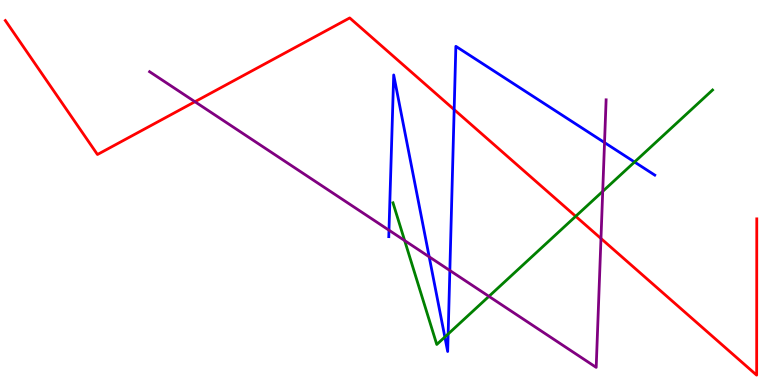[{'lines': ['blue', 'red'], 'intersections': [{'x': 5.86, 'y': 7.15}]}, {'lines': ['green', 'red'], 'intersections': [{'x': 7.43, 'y': 4.38}]}, {'lines': ['purple', 'red'], 'intersections': [{'x': 2.52, 'y': 7.36}, {'x': 7.75, 'y': 3.81}]}, {'lines': ['blue', 'green'], 'intersections': [{'x': 5.74, 'y': 1.25}, {'x': 5.78, 'y': 1.33}, {'x': 8.19, 'y': 5.79}]}, {'lines': ['blue', 'purple'], 'intersections': [{'x': 5.02, 'y': 4.02}, {'x': 5.54, 'y': 3.33}, {'x': 5.8, 'y': 2.97}, {'x': 7.8, 'y': 6.3}]}, {'lines': ['green', 'purple'], 'intersections': [{'x': 5.22, 'y': 3.75}, {'x': 6.31, 'y': 2.3}, {'x': 7.78, 'y': 5.03}]}]